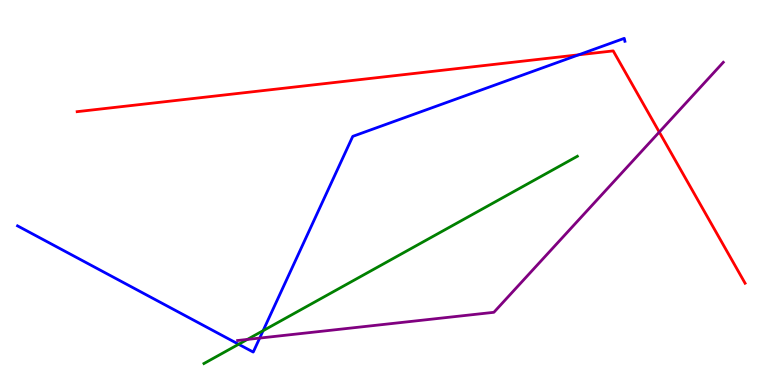[{'lines': ['blue', 'red'], 'intersections': [{'x': 7.47, 'y': 8.58}]}, {'lines': ['green', 'red'], 'intersections': []}, {'lines': ['purple', 'red'], 'intersections': [{'x': 8.51, 'y': 6.57}]}, {'lines': ['blue', 'green'], 'intersections': [{'x': 3.08, 'y': 1.06}, {'x': 3.39, 'y': 1.41}]}, {'lines': ['blue', 'purple'], 'intersections': [{'x': 3.35, 'y': 1.22}]}, {'lines': ['green', 'purple'], 'intersections': [{'x': 3.19, 'y': 1.18}]}]